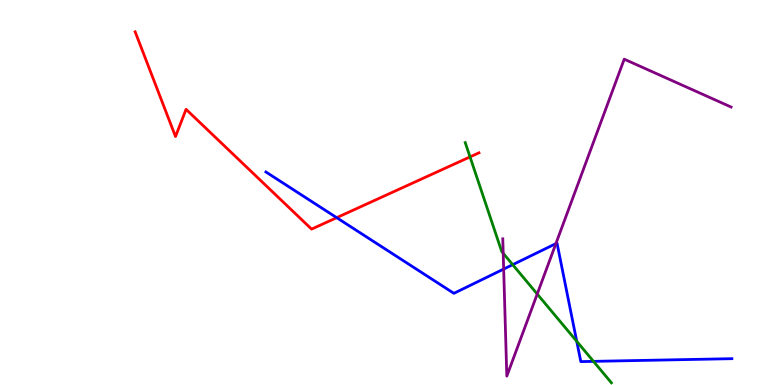[{'lines': ['blue', 'red'], 'intersections': [{'x': 4.34, 'y': 4.35}]}, {'lines': ['green', 'red'], 'intersections': [{'x': 6.06, 'y': 5.92}]}, {'lines': ['purple', 'red'], 'intersections': []}, {'lines': ['blue', 'green'], 'intersections': [{'x': 6.62, 'y': 3.13}, {'x': 7.44, 'y': 1.13}, {'x': 7.66, 'y': 0.614}]}, {'lines': ['blue', 'purple'], 'intersections': [{'x': 6.5, 'y': 3.01}, {'x': 7.17, 'y': 3.67}]}, {'lines': ['green', 'purple'], 'intersections': [{'x': 6.49, 'y': 3.42}, {'x': 6.93, 'y': 2.36}]}]